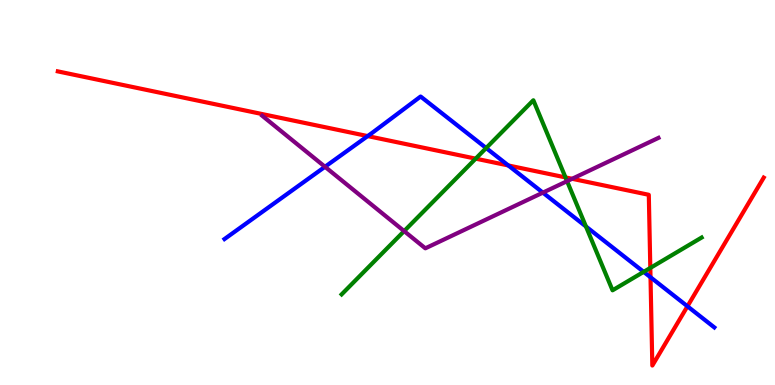[{'lines': ['blue', 'red'], 'intersections': [{'x': 4.74, 'y': 6.47}, {'x': 6.56, 'y': 5.7}, {'x': 8.39, 'y': 2.8}, {'x': 8.87, 'y': 2.04}]}, {'lines': ['green', 'red'], 'intersections': [{'x': 6.14, 'y': 5.88}, {'x': 7.3, 'y': 5.39}, {'x': 8.39, 'y': 3.04}]}, {'lines': ['purple', 'red'], 'intersections': [{'x': 7.38, 'y': 5.36}]}, {'lines': ['blue', 'green'], 'intersections': [{'x': 6.27, 'y': 6.15}, {'x': 7.56, 'y': 4.12}, {'x': 8.31, 'y': 2.94}]}, {'lines': ['blue', 'purple'], 'intersections': [{'x': 4.19, 'y': 5.67}, {'x': 7.0, 'y': 5.0}]}, {'lines': ['green', 'purple'], 'intersections': [{'x': 5.21, 'y': 4.0}, {'x': 7.32, 'y': 5.29}]}]